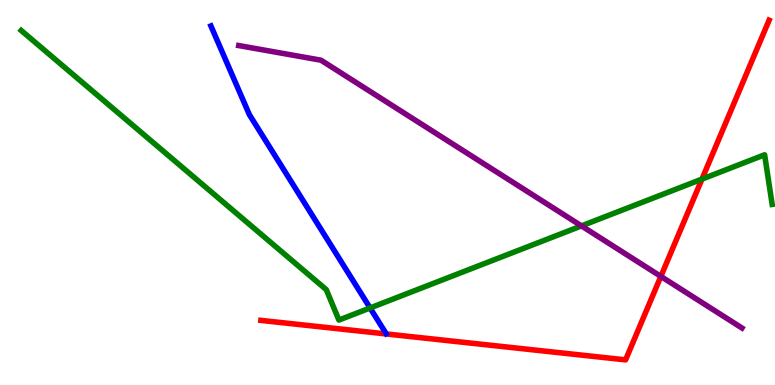[{'lines': ['blue', 'red'], 'intersections': []}, {'lines': ['green', 'red'], 'intersections': [{'x': 9.06, 'y': 5.35}]}, {'lines': ['purple', 'red'], 'intersections': [{'x': 8.53, 'y': 2.82}]}, {'lines': ['blue', 'green'], 'intersections': [{'x': 4.78, 'y': 2.0}]}, {'lines': ['blue', 'purple'], 'intersections': []}, {'lines': ['green', 'purple'], 'intersections': [{'x': 7.5, 'y': 4.13}]}]